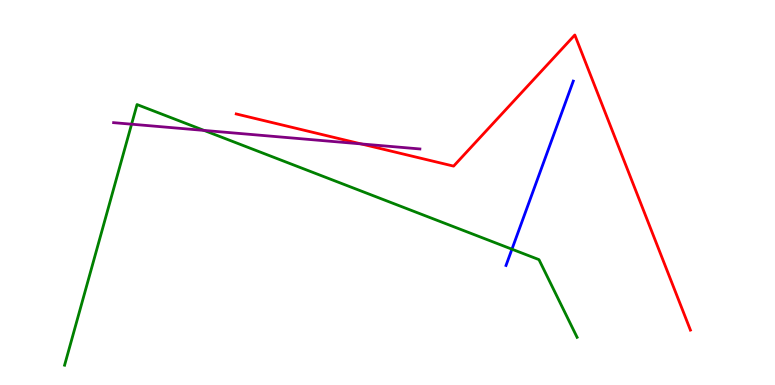[{'lines': ['blue', 'red'], 'intersections': []}, {'lines': ['green', 'red'], 'intersections': []}, {'lines': ['purple', 'red'], 'intersections': [{'x': 4.66, 'y': 6.26}]}, {'lines': ['blue', 'green'], 'intersections': [{'x': 6.61, 'y': 3.53}]}, {'lines': ['blue', 'purple'], 'intersections': []}, {'lines': ['green', 'purple'], 'intersections': [{'x': 1.7, 'y': 6.77}, {'x': 2.63, 'y': 6.61}]}]